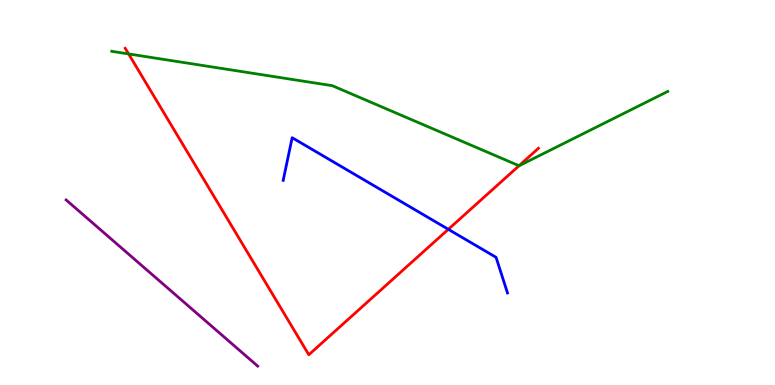[{'lines': ['blue', 'red'], 'intersections': [{'x': 5.78, 'y': 4.04}]}, {'lines': ['green', 'red'], 'intersections': [{'x': 1.66, 'y': 8.6}, {'x': 6.7, 'y': 5.7}]}, {'lines': ['purple', 'red'], 'intersections': []}, {'lines': ['blue', 'green'], 'intersections': []}, {'lines': ['blue', 'purple'], 'intersections': []}, {'lines': ['green', 'purple'], 'intersections': []}]